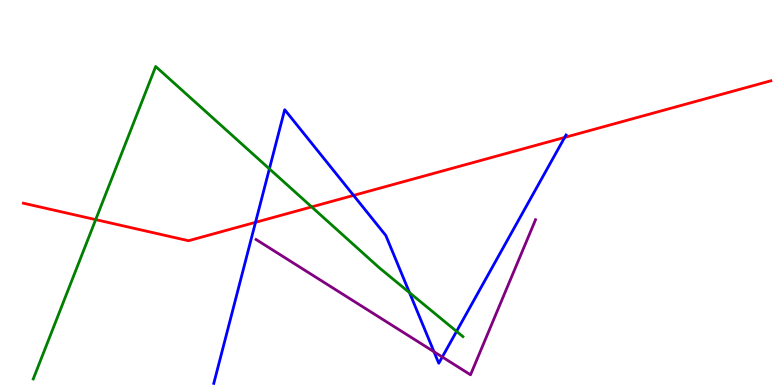[{'lines': ['blue', 'red'], 'intersections': [{'x': 3.3, 'y': 4.23}, {'x': 4.56, 'y': 4.92}, {'x': 7.29, 'y': 6.43}]}, {'lines': ['green', 'red'], 'intersections': [{'x': 1.23, 'y': 4.3}, {'x': 4.02, 'y': 4.63}]}, {'lines': ['purple', 'red'], 'intersections': []}, {'lines': ['blue', 'green'], 'intersections': [{'x': 3.48, 'y': 5.61}, {'x': 5.28, 'y': 2.4}, {'x': 5.89, 'y': 1.39}]}, {'lines': ['blue', 'purple'], 'intersections': [{'x': 5.6, 'y': 0.864}, {'x': 5.71, 'y': 0.728}]}, {'lines': ['green', 'purple'], 'intersections': []}]